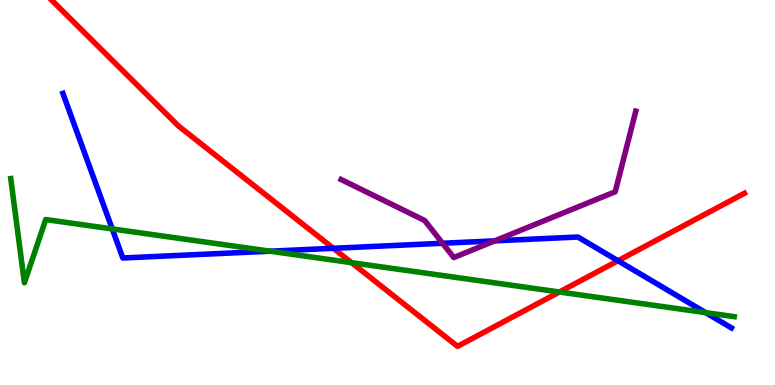[{'lines': ['blue', 'red'], 'intersections': [{'x': 4.3, 'y': 3.55}, {'x': 7.97, 'y': 3.23}]}, {'lines': ['green', 'red'], 'intersections': [{'x': 4.54, 'y': 3.18}, {'x': 7.22, 'y': 2.42}]}, {'lines': ['purple', 'red'], 'intersections': []}, {'lines': ['blue', 'green'], 'intersections': [{'x': 1.45, 'y': 4.05}, {'x': 3.49, 'y': 3.48}, {'x': 9.1, 'y': 1.88}]}, {'lines': ['blue', 'purple'], 'intersections': [{'x': 5.71, 'y': 3.68}, {'x': 6.38, 'y': 3.74}]}, {'lines': ['green', 'purple'], 'intersections': []}]